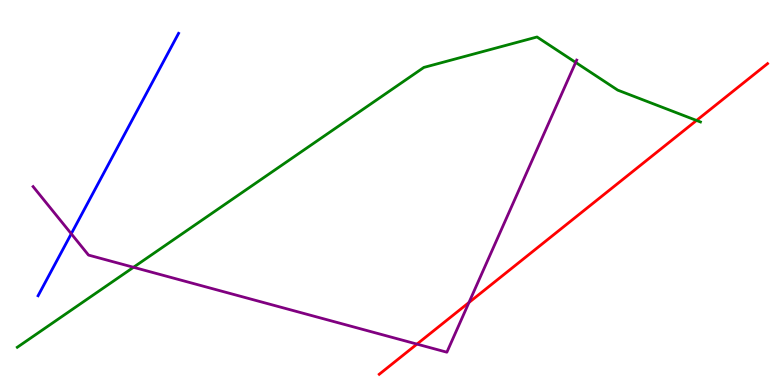[{'lines': ['blue', 'red'], 'intersections': []}, {'lines': ['green', 'red'], 'intersections': [{'x': 8.99, 'y': 6.87}]}, {'lines': ['purple', 'red'], 'intersections': [{'x': 5.38, 'y': 1.06}, {'x': 6.05, 'y': 2.14}]}, {'lines': ['blue', 'green'], 'intersections': []}, {'lines': ['blue', 'purple'], 'intersections': [{'x': 0.92, 'y': 3.93}]}, {'lines': ['green', 'purple'], 'intersections': [{'x': 1.72, 'y': 3.06}, {'x': 7.43, 'y': 8.38}]}]